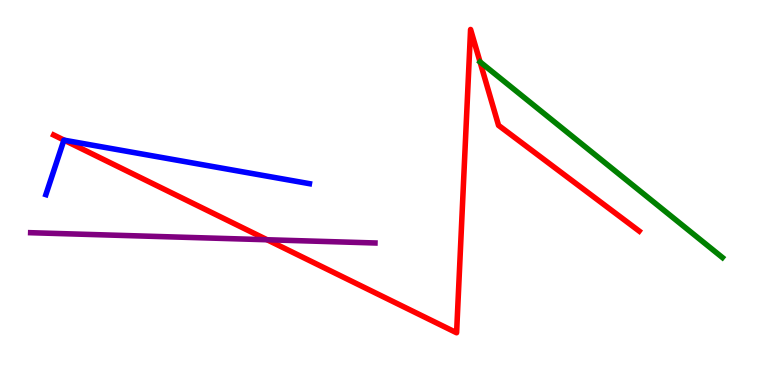[{'lines': ['blue', 'red'], 'intersections': [{'x': 0.829, 'y': 6.36}]}, {'lines': ['green', 'red'], 'intersections': []}, {'lines': ['purple', 'red'], 'intersections': [{'x': 3.45, 'y': 3.77}]}, {'lines': ['blue', 'green'], 'intersections': []}, {'lines': ['blue', 'purple'], 'intersections': []}, {'lines': ['green', 'purple'], 'intersections': []}]